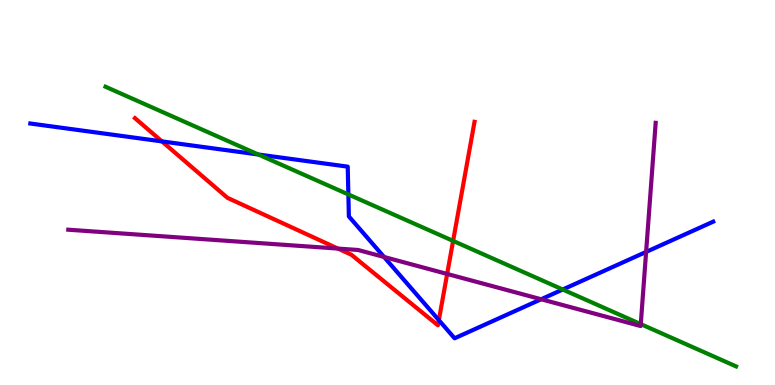[{'lines': ['blue', 'red'], 'intersections': [{'x': 2.09, 'y': 6.33}, {'x': 5.66, 'y': 1.68}]}, {'lines': ['green', 'red'], 'intersections': [{'x': 5.85, 'y': 3.74}]}, {'lines': ['purple', 'red'], 'intersections': [{'x': 4.36, 'y': 3.54}, {'x': 5.77, 'y': 2.88}]}, {'lines': ['blue', 'green'], 'intersections': [{'x': 3.33, 'y': 5.99}, {'x': 4.49, 'y': 4.95}, {'x': 7.26, 'y': 2.48}]}, {'lines': ['blue', 'purple'], 'intersections': [{'x': 4.96, 'y': 3.33}, {'x': 6.98, 'y': 2.23}, {'x': 8.34, 'y': 3.46}]}, {'lines': ['green', 'purple'], 'intersections': [{'x': 8.27, 'y': 1.58}]}]